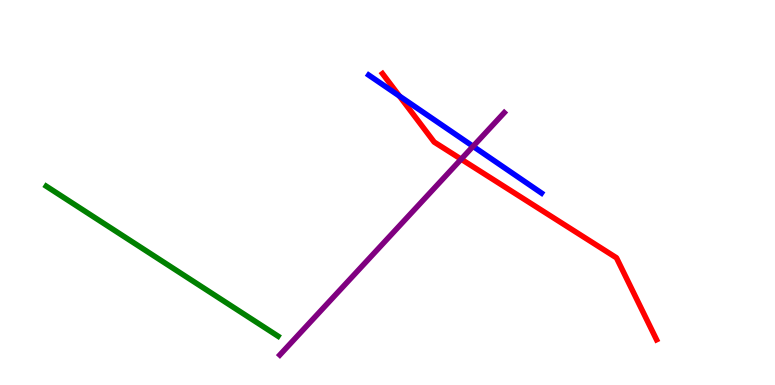[{'lines': ['blue', 'red'], 'intersections': [{'x': 5.15, 'y': 7.5}]}, {'lines': ['green', 'red'], 'intersections': []}, {'lines': ['purple', 'red'], 'intersections': [{'x': 5.95, 'y': 5.87}]}, {'lines': ['blue', 'green'], 'intersections': []}, {'lines': ['blue', 'purple'], 'intersections': [{'x': 6.1, 'y': 6.2}]}, {'lines': ['green', 'purple'], 'intersections': []}]